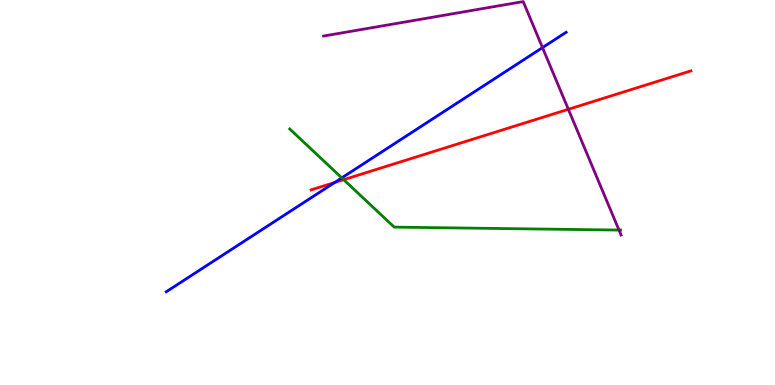[{'lines': ['blue', 'red'], 'intersections': [{'x': 4.32, 'y': 5.26}]}, {'lines': ['green', 'red'], 'intersections': [{'x': 4.43, 'y': 5.33}]}, {'lines': ['purple', 'red'], 'intersections': [{'x': 7.33, 'y': 7.16}]}, {'lines': ['blue', 'green'], 'intersections': [{'x': 4.41, 'y': 5.38}]}, {'lines': ['blue', 'purple'], 'intersections': [{'x': 7.0, 'y': 8.76}]}, {'lines': ['green', 'purple'], 'intersections': [{'x': 7.99, 'y': 4.02}]}]